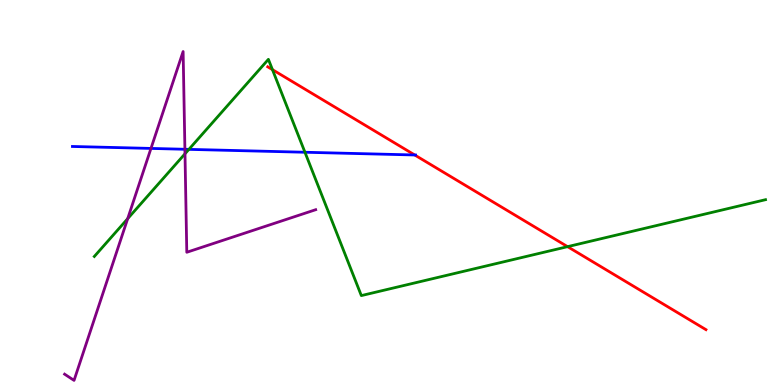[{'lines': ['blue', 'red'], 'intersections': [{'x': 5.35, 'y': 5.97}]}, {'lines': ['green', 'red'], 'intersections': [{'x': 3.52, 'y': 8.19}, {'x': 7.32, 'y': 3.59}]}, {'lines': ['purple', 'red'], 'intersections': []}, {'lines': ['blue', 'green'], 'intersections': [{'x': 2.44, 'y': 6.12}, {'x': 3.93, 'y': 6.05}]}, {'lines': ['blue', 'purple'], 'intersections': [{'x': 1.95, 'y': 6.14}, {'x': 2.39, 'y': 6.12}]}, {'lines': ['green', 'purple'], 'intersections': [{'x': 1.65, 'y': 4.32}, {'x': 2.39, 'y': 6.01}]}]